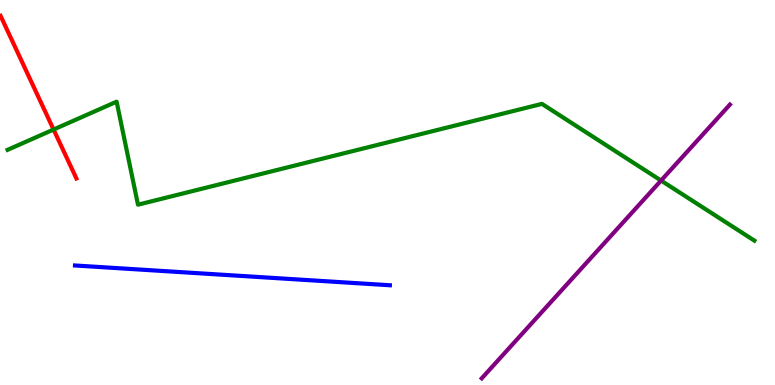[{'lines': ['blue', 'red'], 'intersections': []}, {'lines': ['green', 'red'], 'intersections': [{'x': 0.691, 'y': 6.64}]}, {'lines': ['purple', 'red'], 'intersections': []}, {'lines': ['blue', 'green'], 'intersections': []}, {'lines': ['blue', 'purple'], 'intersections': []}, {'lines': ['green', 'purple'], 'intersections': [{'x': 8.53, 'y': 5.31}]}]